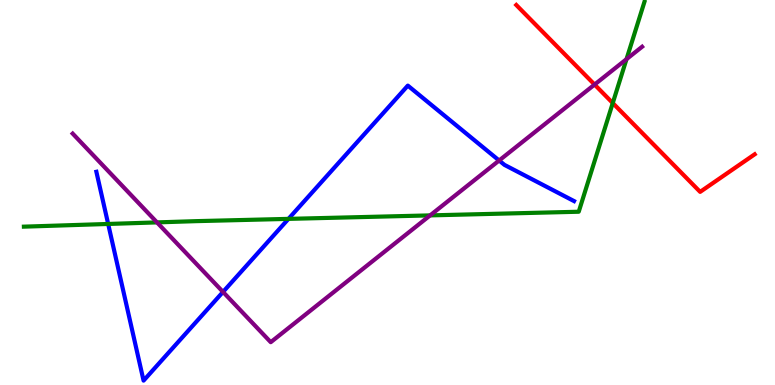[{'lines': ['blue', 'red'], 'intersections': []}, {'lines': ['green', 'red'], 'intersections': [{'x': 7.91, 'y': 7.32}]}, {'lines': ['purple', 'red'], 'intersections': [{'x': 7.67, 'y': 7.8}]}, {'lines': ['blue', 'green'], 'intersections': [{'x': 1.4, 'y': 4.18}, {'x': 3.72, 'y': 4.31}]}, {'lines': ['blue', 'purple'], 'intersections': [{'x': 2.88, 'y': 2.42}, {'x': 6.44, 'y': 5.83}]}, {'lines': ['green', 'purple'], 'intersections': [{'x': 2.03, 'y': 4.22}, {'x': 5.55, 'y': 4.41}, {'x': 8.08, 'y': 8.46}]}]